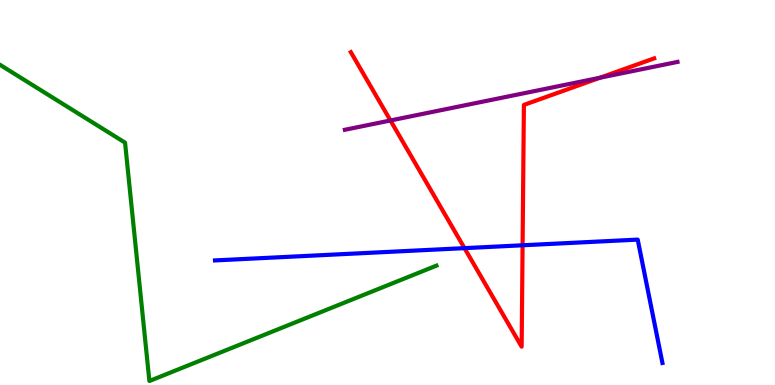[{'lines': ['blue', 'red'], 'intersections': [{'x': 5.99, 'y': 3.55}, {'x': 6.74, 'y': 3.63}]}, {'lines': ['green', 'red'], 'intersections': []}, {'lines': ['purple', 'red'], 'intersections': [{'x': 5.04, 'y': 6.87}, {'x': 7.74, 'y': 7.98}]}, {'lines': ['blue', 'green'], 'intersections': []}, {'lines': ['blue', 'purple'], 'intersections': []}, {'lines': ['green', 'purple'], 'intersections': []}]